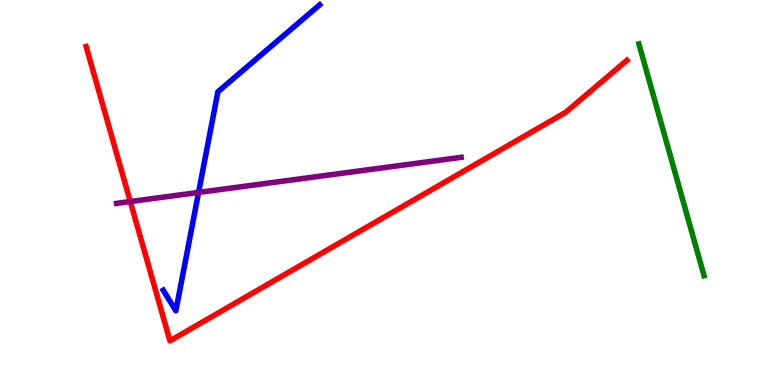[{'lines': ['blue', 'red'], 'intersections': []}, {'lines': ['green', 'red'], 'intersections': []}, {'lines': ['purple', 'red'], 'intersections': [{'x': 1.68, 'y': 4.76}]}, {'lines': ['blue', 'green'], 'intersections': []}, {'lines': ['blue', 'purple'], 'intersections': [{'x': 2.56, 'y': 5.0}]}, {'lines': ['green', 'purple'], 'intersections': []}]